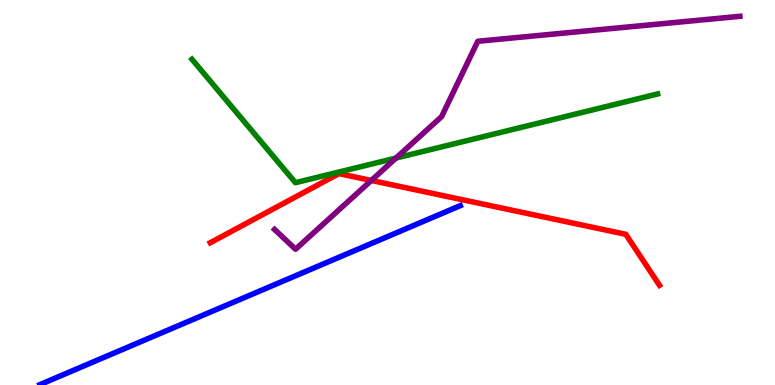[{'lines': ['blue', 'red'], 'intersections': []}, {'lines': ['green', 'red'], 'intersections': []}, {'lines': ['purple', 'red'], 'intersections': [{'x': 4.79, 'y': 5.31}]}, {'lines': ['blue', 'green'], 'intersections': []}, {'lines': ['blue', 'purple'], 'intersections': []}, {'lines': ['green', 'purple'], 'intersections': [{'x': 5.11, 'y': 5.89}]}]